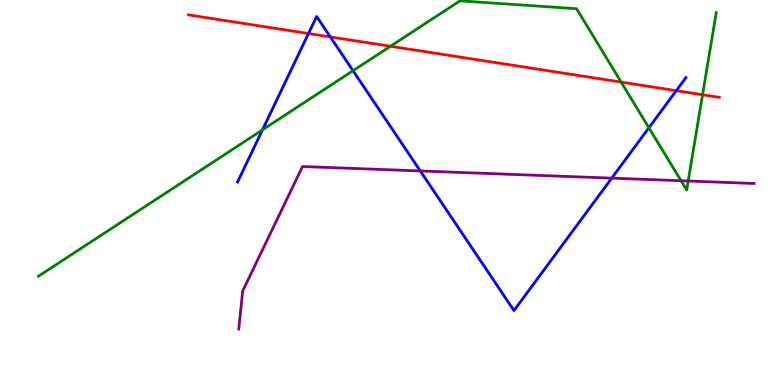[{'lines': ['blue', 'red'], 'intersections': [{'x': 3.98, 'y': 9.13}, {'x': 4.26, 'y': 9.04}, {'x': 8.73, 'y': 7.64}]}, {'lines': ['green', 'red'], 'intersections': [{'x': 5.04, 'y': 8.8}, {'x': 8.01, 'y': 7.87}, {'x': 9.07, 'y': 7.54}]}, {'lines': ['purple', 'red'], 'intersections': []}, {'lines': ['blue', 'green'], 'intersections': [{'x': 3.39, 'y': 6.63}, {'x': 4.56, 'y': 8.16}, {'x': 8.37, 'y': 6.68}]}, {'lines': ['blue', 'purple'], 'intersections': [{'x': 5.42, 'y': 5.56}, {'x': 7.89, 'y': 5.37}]}, {'lines': ['green', 'purple'], 'intersections': [{'x': 8.79, 'y': 5.31}, {'x': 8.88, 'y': 5.3}]}]